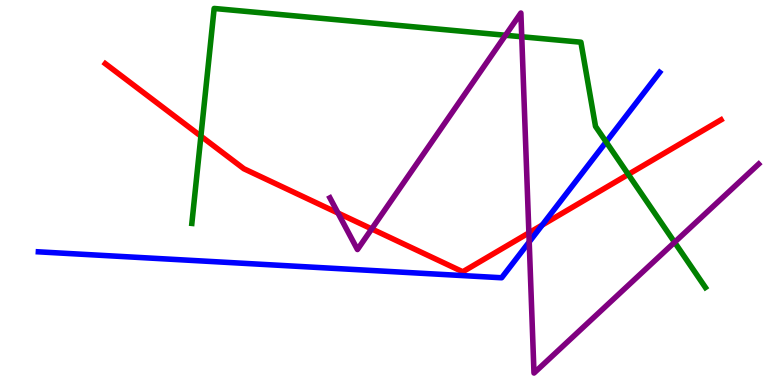[{'lines': ['blue', 'red'], 'intersections': [{'x': 7.0, 'y': 4.15}]}, {'lines': ['green', 'red'], 'intersections': [{'x': 2.59, 'y': 6.46}, {'x': 8.11, 'y': 5.47}]}, {'lines': ['purple', 'red'], 'intersections': [{'x': 4.36, 'y': 4.47}, {'x': 4.8, 'y': 4.05}, {'x': 6.82, 'y': 3.95}]}, {'lines': ['blue', 'green'], 'intersections': [{'x': 7.82, 'y': 6.31}]}, {'lines': ['blue', 'purple'], 'intersections': [{'x': 6.83, 'y': 3.72}]}, {'lines': ['green', 'purple'], 'intersections': [{'x': 6.52, 'y': 9.08}, {'x': 6.73, 'y': 9.05}, {'x': 8.7, 'y': 3.71}]}]